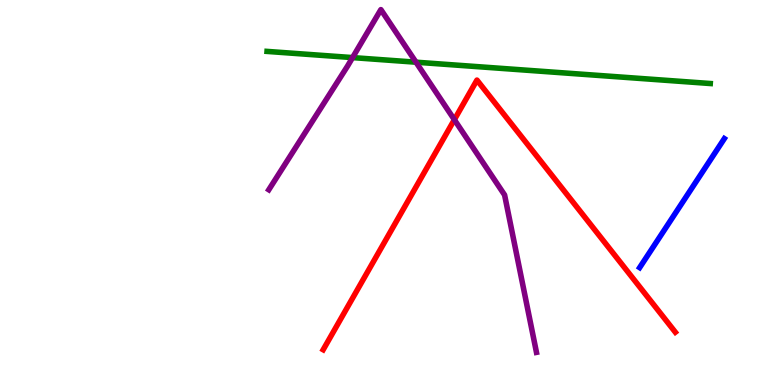[{'lines': ['blue', 'red'], 'intersections': []}, {'lines': ['green', 'red'], 'intersections': []}, {'lines': ['purple', 'red'], 'intersections': [{'x': 5.86, 'y': 6.89}]}, {'lines': ['blue', 'green'], 'intersections': []}, {'lines': ['blue', 'purple'], 'intersections': []}, {'lines': ['green', 'purple'], 'intersections': [{'x': 4.55, 'y': 8.5}, {'x': 5.37, 'y': 8.38}]}]